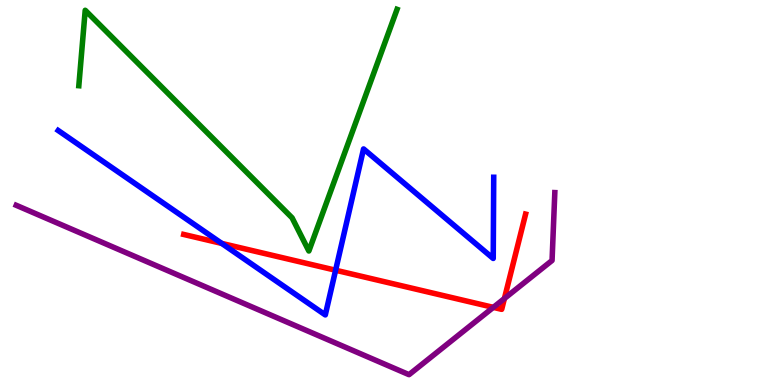[{'lines': ['blue', 'red'], 'intersections': [{'x': 2.86, 'y': 3.68}, {'x': 4.33, 'y': 2.98}]}, {'lines': ['green', 'red'], 'intersections': []}, {'lines': ['purple', 'red'], 'intersections': [{'x': 6.37, 'y': 2.02}, {'x': 6.51, 'y': 2.25}]}, {'lines': ['blue', 'green'], 'intersections': []}, {'lines': ['blue', 'purple'], 'intersections': []}, {'lines': ['green', 'purple'], 'intersections': []}]